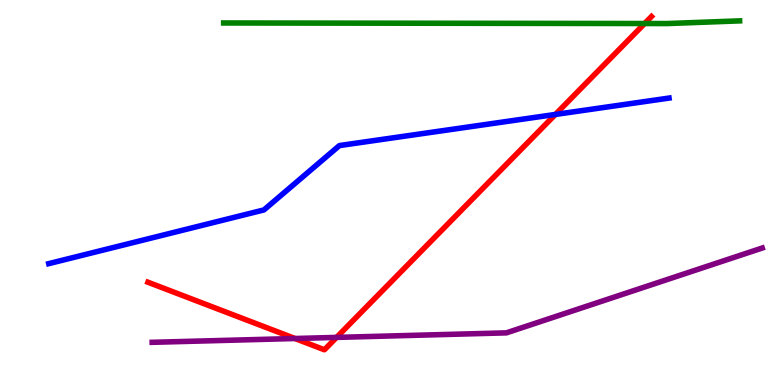[{'lines': ['blue', 'red'], 'intersections': [{'x': 7.17, 'y': 7.03}]}, {'lines': ['green', 'red'], 'intersections': [{'x': 8.32, 'y': 9.39}]}, {'lines': ['purple', 'red'], 'intersections': [{'x': 3.81, 'y': 1.21}, {'x': 4.34, 'y': 1.24}]}, {'lines': ['blue', 'green'], 'intersections': []}, {'lines': ['blue', 'purple'], 'intersections': []}, {'lines': ['green', 'purple'], 'intersections': []}]